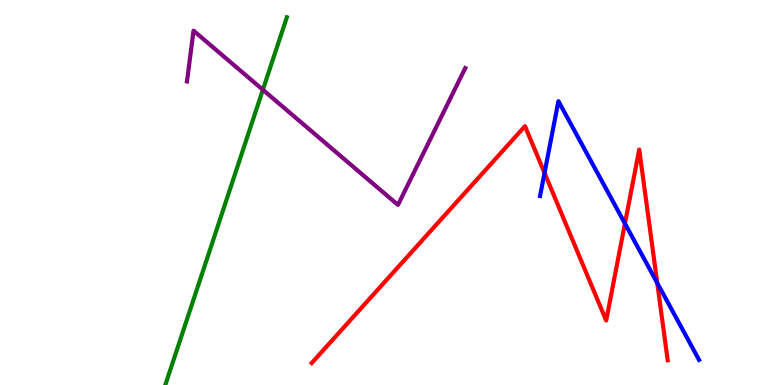[{'lines': ['blue', 'red'], 'intersections': [{'x': 7.03, 'y': 5.51}, {'x': 8.06, 'y': 4.19}, {'x': 8.48, 'y': 2.65}]}, {'lines': ['green', 'red'], 'intersections': []}, {'lines': ['purple', 'red'], 'intersections': []}, {'lines': ['blue', 'green'], 'intersections': []}, {'lines': ['blue', 'purple'], 'intersections': []}, {'lines': ['green', 'purple'], 'intersections': [{'x': 3.39, 'y': 7.67}]}]